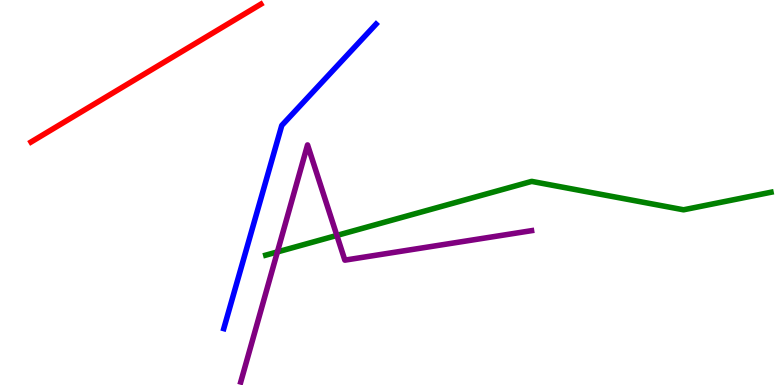[{'lines': ['blue', 'red'], 'intersections': []}, {'lines': ['green', 'red'], 'intersections': []}, {'lines': ['purple', 'red'], 'intersections': []}, {'lines': ['blue', 'green'], 'intersections': []}, {'lines': ['blue', 'purple'], 'intersections': []}, {'lines': ['green', 'purple'], 'intersections': [{'x': 3.58, 'y': 3.46}, {'x': 4.35, 'y': 3.88}]}]